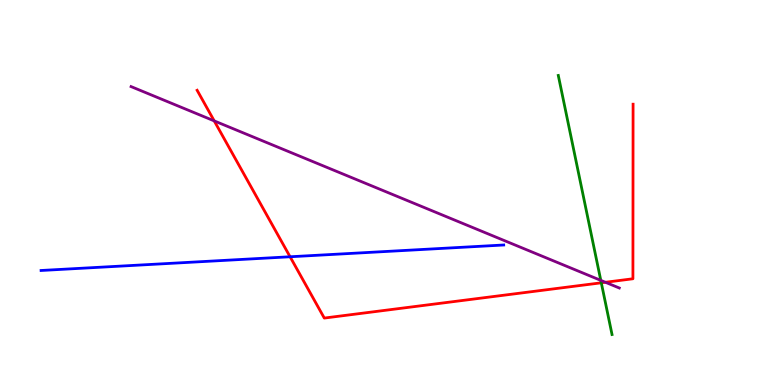[{'lines': ['blue', 'red'], 'intersections': [{'x': 3.74, 'y': 3.33}]}, {'lines': ['green', 'red'], 'intersections': [{'x': 7.76, 'y': 2.65}]}, {'lines': ['purple', 'red'], 'intersections': [{'x': 2.76, 'y': 6.86}, {'x': 7.81, 'y': 2.67}]}, {'lines': ['blue', 'green'], 'intersections': []}, {'lines': ['blue', 'purple'], 'intersections': []}, {'lines': ['green', 'purple'], 'intersections': [{'x': 7.75, 'y': 2.72}]}]